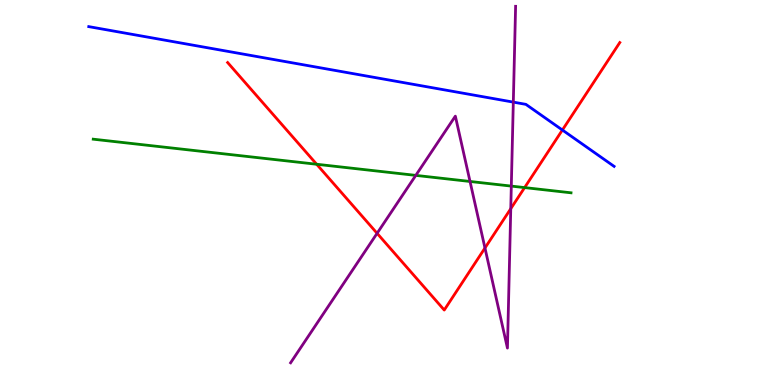[{'lines': ['blue', 'red'], 'intersections': [{'x': 7.26, 'y': 6.62}]}, {'lines': ['green', 'red'], 'intersections': [{'x': 4.09, 'y': 5.73}, {'x': 6.77, 'y': 5.13}]}, {'lines': ['purple', 'red'], 'intersections': [{'x': 4.87, 'y': 3.94}, {'x': 6.26, 'y': 3.56}, {'x': 6.59, 'y': 4.58}]}, {'lines': ['blue', 'green'], 'intersections': []}, {'lines': ['blue', 'purple'], 'intersections': [{'x': 6.62, 'y': 7.35}]}, {'lines': ['green', 'purple'], 'intersections': [{'x': 5.36, 'y': 5.44}, {'x': 6.06, 'y': 5.29}, {'x': 6.6, 'y': 5.17}]}]